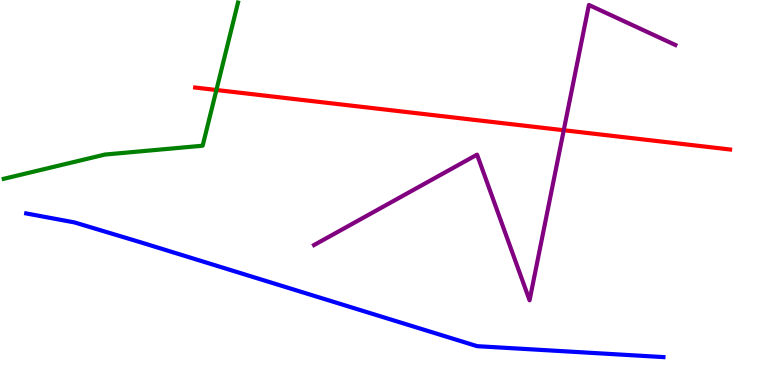[{'lines': ['blue', 'red'], 'intersections': []}, {'lines': ['green', 'red'], 'intersections': [{'x': 2.79, 'y': 7.66}]}, {'lines': ['purple', 'red'], 'intersections': [{'x': 7.27, 'y': 6.62}]}, {'lines': ['blue', 'green'], 'intersections': []}, {'lines': ['blue', 'purple'], 'intersections': []}, {'lines': ['green', 'purple'], 'intersections': []}]